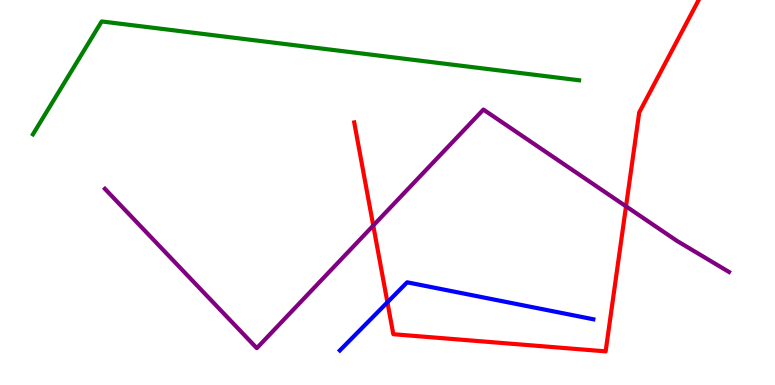[{'lines': ['blue', 'red'], 'intersections': [{'x': 5.0, 'y': 2.15}]}, {'lines': ['green', 'red'], 'intersections': []}, {'lines': ['purple', 'red'], 'intersections': [{'x': 4.82, 'y': 4.14}, {'x': 8.08, 'y': 4.64}]}, {'lines': ['blue', 'green'], 'intersections': []}, {'lines': ['blue', 'purple'], 'intersections': []}, {'lines': ['green', 'purple'], 'intersections': []}]